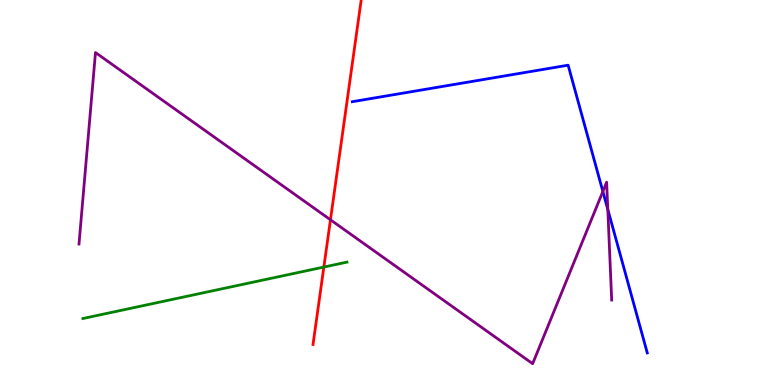[{'lines': ['blue', 'red'], 'intersections': []}, {'lines': ['green', 'red'], 'intersections': [{'x': 4.18, 'y': 3.06}]}, {'lines': ['purple', 'red'], 'intersections': [{'x': 4.26, 'y': 4.29}]}, {'lines': ['blue', 'green'], 'intersections': []}, {'lines': ['blue', 'purple'], 'intersections': [{'x': 7.78, 'y': 5.03}, {'x': 7.84, 'y': 4.56}]}, {'lines': ['green', 'purple'], 'intersections': []}]